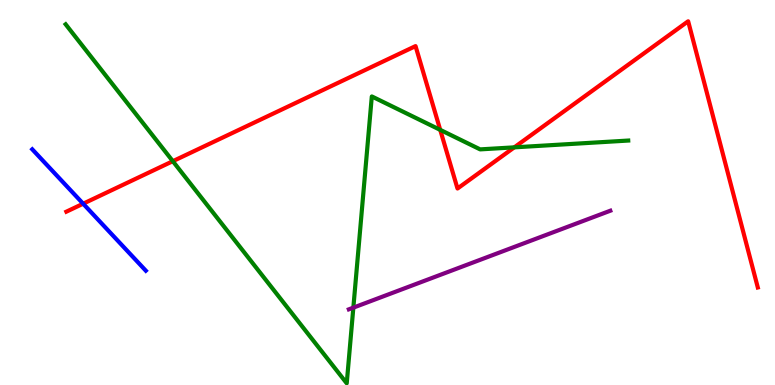[{'lines': ['blue', 'red'], 'intersections': [{'x': 1.07, 'y': 4.71}]}, {'lines': ['green', 'red'], 'intersections': [{'x': 2.23, 'y': 5.81}, {'x': 5.68, 'y': 6.63}, {'x': 6.64, 'y': 6.17}]}, {'lines': ['purple', 'red'], 'intersections': []}, {'lines': ['blue', 'green'], 'intersections': []}, {'lines': ['blue', 'purple'], 'intersections': []}, {'lines': ['green', 'purple'], 'intersections': [{'x': 4.56, 'y': 2.01}]}]